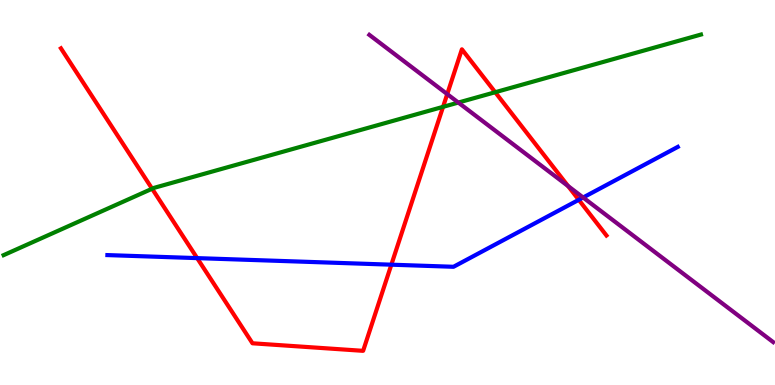[{'lines': ['blue', 'red'], 'intersections': [{'x': 2.54, 'y': 3.3}, {'x': 5.05, 'y': 3.13}, {'x': 7.47, 'y': 4.81}]}, {'lines': ['green', 'red'], 'intersections': [{'x': 1.96, 'y': 5.1}, {'x': 5.72, 'y': 7.22}, {'x': 6.39, 'y': 7.6}]}, {'lines': ['purple', 'red'], 'intersections': [{'x': 5.77, 'y': 7.56}, {'x': 7.33, 'y': 5.17}]}, {'lines': ['blue', 'green'], 'intersections': []}, {'lines': ['blue', 'purple'], 'intersections': [{'x': 7.52, 'y': 4.87}]}, {'lines': ['green', 'purple'], 'intersections': [{'x': 5.91, 'y': 7.34}]}]